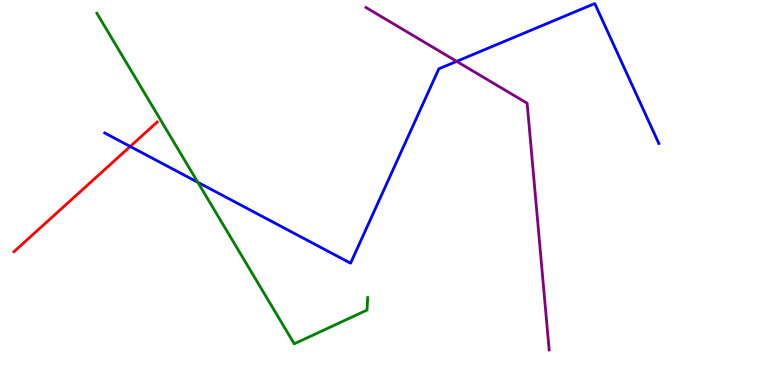[{'lines': ['blue', 'red'], 'intersections': [{'x': 1.68, 'y': 6.2}]}, {'lines': ['green', 'red'], 'intersections': []}, {'lines': ['purple', 'red'], 'intersections': []}, {'lines': ['blue', 'green'], 'intersections': [{'x': 2.55, 'y': 5.27}]}, {'lines': ['blue', 'purple'], 'intersections': [{'x': 5.89, 'y': 8.41}]}, {'lines': ['green', 'purple'], 'intersections': []}]